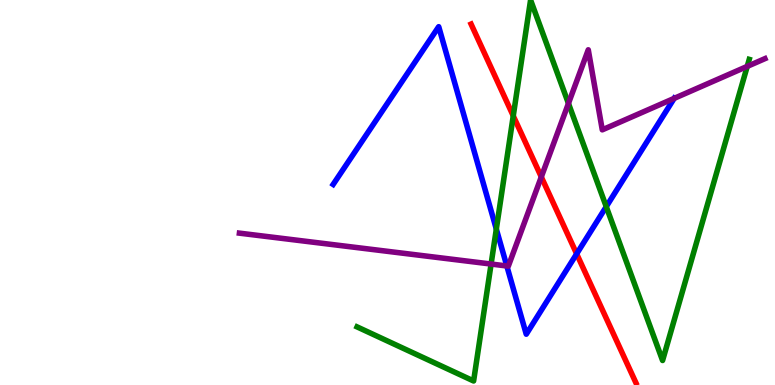[{'lines': ['blue', 'red'], 'intersections': [{'x': 7.44, 'y': 3.41}]}, {'lines': ['green', 'red'], 'intersections': [{'x': 6.62, 'y': 6.99}]}, {'lines': ['purple', 'red'], 'intersections': [{'x': 6.98, 'y': 5.4}]}, {'lines': ['blue', 'green'], 'intersections': [{'x': 6.4, 'y': 4.05}, {'x': 7.82, 'y': 4.63}]}, {'lines': ['blue', 'purple'], 'intersections': [{'x': 6.54, 'y': 3.09}, {'x': 8.7, 'y': 7.44}]}, {'lines': ['green', 'purple'], 'intersections': [{'x': 6.34, 'y': 3.14}, {'x': 7.33, 'y': 7.31}, {'x': 9.64, 'y': 8.28}]}]